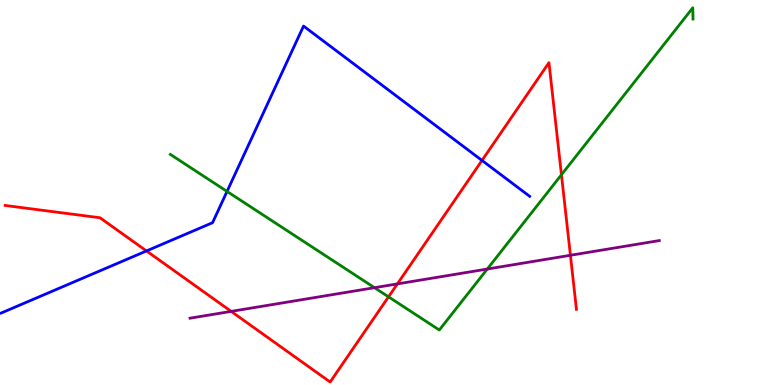[{'lines': ['blue', 'red'], 'intersections': [{'x': 1.89, 'y': 3.48}, {'x': 6.22, 'y': 5.83}]}, {'lines': ['green', 'red'], 'intersections': [{'x': 5.01, 'y': 2.29}, {'x': 7.24, 'y': 5.46}]}, {'lines': ['purple', 'red'], 'intersections': [{'x': 2.98, 'y': 1.91}, {'x': 5.13, 'y': 2.63}, {'x': 7.36, 'y': 3.37}]}, {'lines': ['blue', 'green'], 'intersections': [{'x': 2.93, 'y': 5.03}]}, {'lines': ['blue', 'purple'], 'intersections': []}, {'lines': ['green', 'purple'], 'intersections': [{'x': 4.83, 'y': 2.53}, {'x': 6.29, 'y': 3.01}]}]